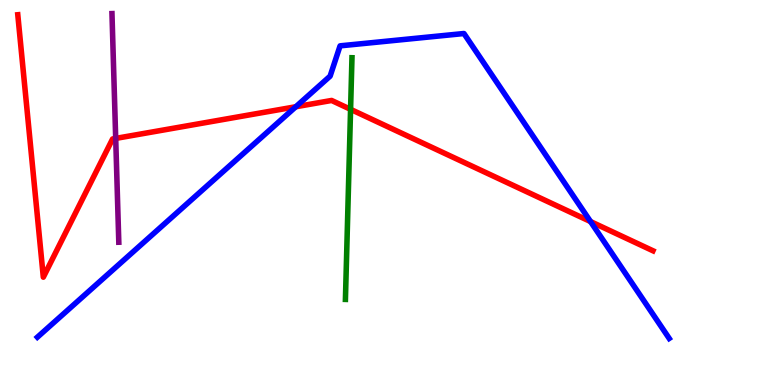[{'lines': ['blue', 'red'], 'intersections': [{'x': 3.82, 'y': 7.23}, {'x': 7.62, 'y': 4.25}]}, {'lines': ['green', 'red'], 'intersections': [{'x': 4.52, 'y': 7.16}]}, {'lines': ['purple', 'red'], 'intersections': [{'x': 1.49, 'y': 6.41}]}, {'lines': ['blue', 'green'], 'intersections': []}, {'lines': ['blue', 'purple'], 'intersections': []}, {'lines': ['green', 'purple'], 'intersections': []}]